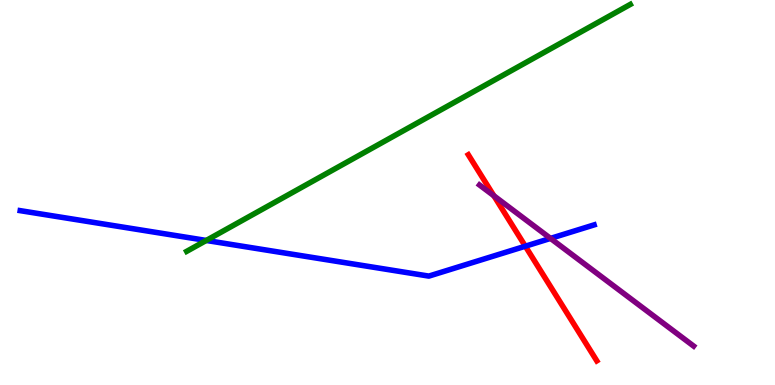[{'lines': ['blue', 'red'], 'intersections': [{'x': 6.78, 'y': 3.61}]}, {'lines': ['green', 'red'], 'intersections': []}, {'lines': ['purple', 'red'], 'intersections': [{'x': 6.37, 'y': 4.91}]}, {'lines': ['blue', 'green'], 'intersections': [{'x': 2.66, 'y': 3.75}]}, {'lines': ['blue', 'purple'], 'intersections': [{'x': 7.1, 'y': 3.81}]}, {'lines': ['green', 'purple'], 'intersections': []}]